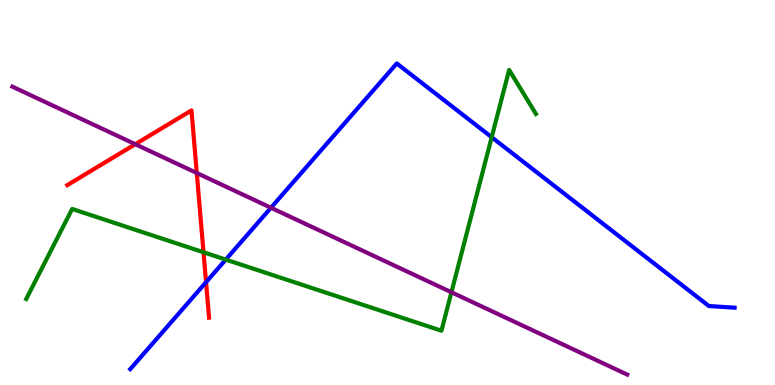[{'lines': ['blue', 'red'], 'intersections': [{'x': 2.66, 'y': 2.67}]}, {'lines': ['green', 'red'], 'intersections': [{'x': 2.63, 'y': 3.45}]}, {'lines': ['purple', 'red'], 'intersections': [{'x': 1.75, 'y': 6.25}, {'x': 2.54, 'y': 5.51}]}, {'lines': ['blue', 'green'], 'intersections': [{'x': 2.91, 'y': 3.26}, {'x': 6.34, 'y': 6.44}]}, {'lines': ['blue', 'purple'], 'intersections': [{'x': 3.5, 'y': 4.6}]}, {'lines': ['green', 'purple'], 'intersections': [{'x': 5.82, 'y': 2.41}]}]